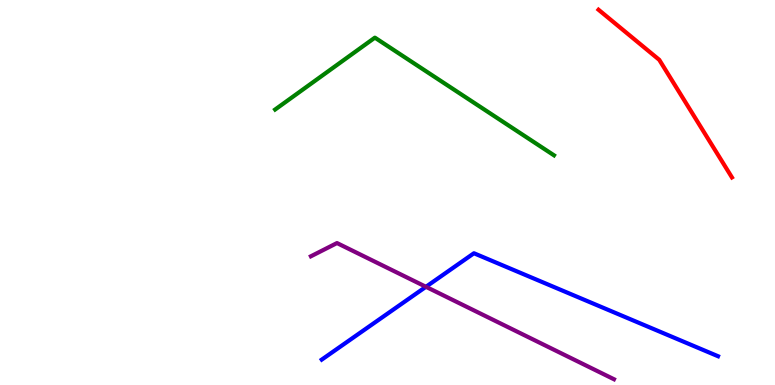[{'lines': ['blue', 'red'], 'intersections': []}, {'lines': ['green', 'red'], 'intersections': []}, {'lines': ['purple', 'red'], 'intersections': []}, {'lines': ['blue', 'green'], 'intersections': []}, {'lines': ['blue', 'purple'], 'intersections': [{'x': 5.5, 'y': 2.55}]}, {'lines': ['green', 'purple'], 'intersections': []}]